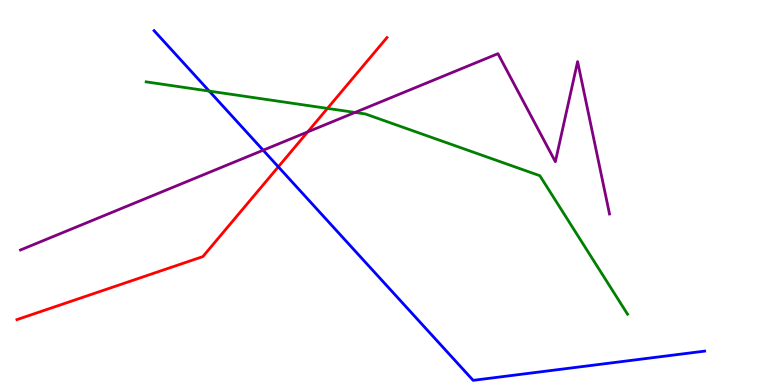[{'lines': ['blue', 'red'], 'intersections': [{'x': 3.59, 'y': 5.67}]}, {'lines': ['green', 'red'], 'intersections': [{'x': 4.23, 'y': 7.18}]}, {'lines': ['purple', 'red'], 'intersections': [{'x': 3.97, 'y': 6.57}]}, {'lines': ['blue', 'green'], 'intersections': [{'x': 2.7, 'y': 7.63}]}, {'lines': ['blue', 'purple'], 'intersections': [{'x': 3.4, 'y': 6.1}]}, {'lines': ['green', 'purple'], 'intersections': [{'x': 4.58, 'y': 7.08}]}]